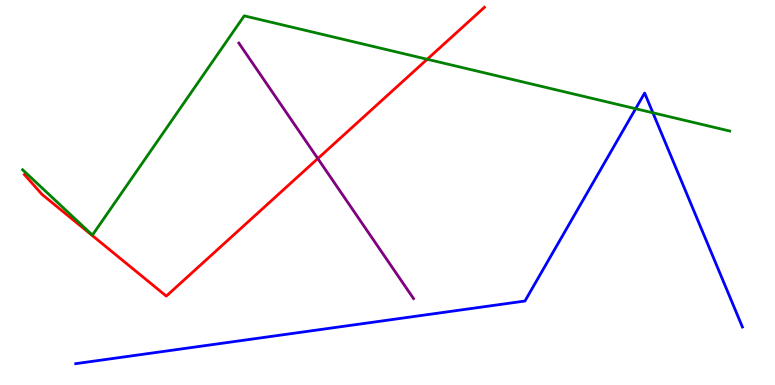[{'lines': ['blue', 'red'], 'intersections': []}, {'lines': ['green', 'red'], 'intersections': [{'x': 5.51, 'y': 8.46}]}, {'lines': ['purple', 'red'], 'intersections': [{'x': 4.1, 'y': 5.88}]}, {'lines': ['blue', 'green'], 'intersections': [{'x': 8.2, 'y': 7.18}, {'x': 8.42, 'y': 7.07}]}, {'lines': ['blue', 'purple'], 'intersections': []}, {'lines': ['green', 'purple'], 'intersections': []}]